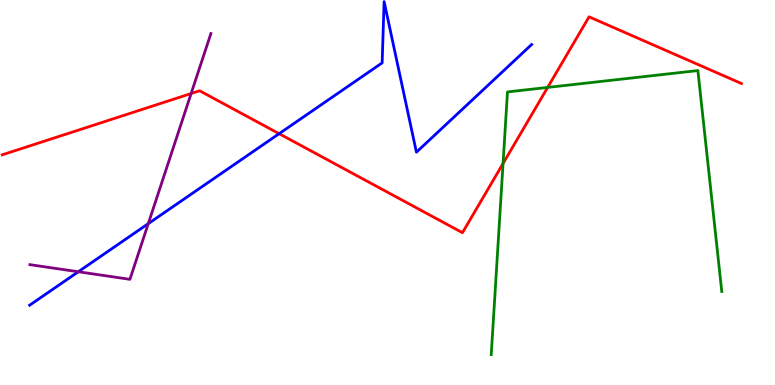[{'lines': ['blue', 'red'], 'intersections': [{'x': 3.6, 'y': 6.53}]}, {'lines': ['green', 'red'], 'intersections': [{'x': 6.49, 'y': 5.75}, {'x': 7.07, 'y': 7.73}]}, {'lines': ['purple', 'red'], 'intersections': [{'x': 2.47, 'y': 7.57}]}, {'lines': ['blue', 'green'], 'intersections': []}, {'lines': ['blue', 'purple'], 'intersections': [{'x': 1.01, 'y': 2.94}, {'x': 1.91, 'y': 4.19}]}, {'lines': ['green', 'purple'], 'intersections': []}]